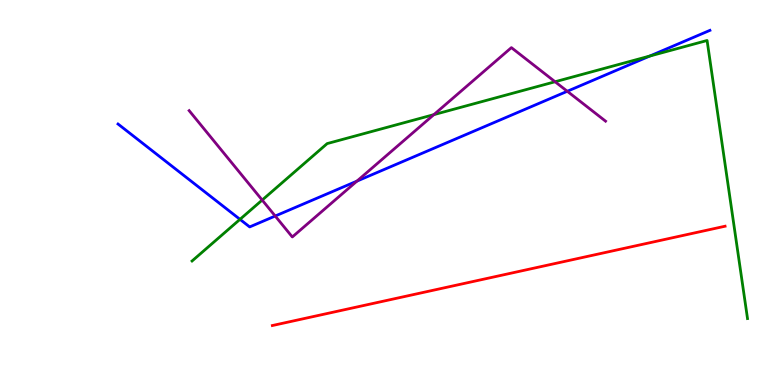[{'lines': ['blue', 'red'], 'intersections': []}, {'lines': ['green', 'red'], 'intersections': []}, {'lines': ['purple', 'red'], 'intersections': []}, {'lines': ['blue', 'green'], 'intersections': [{'x': 3.1, 'y': 4.3}, {'x': 8.38, 'y': 8.54}]}, {'lines': ['blue', 'purple'], 'intersections': [{'x': 3.55, 'y': 4.39}, {'x': 4.61, 'y': 5.3}, {'x': 7.32, 'y': 7.63}]}, {'lines': ['green', 'purple'], 'intersections': [{'x': 3.38, 'y': 4.8}, {'x': 5.6, 'y': 7.02}, {'x': 7.16, 'y': 7.88}]}]